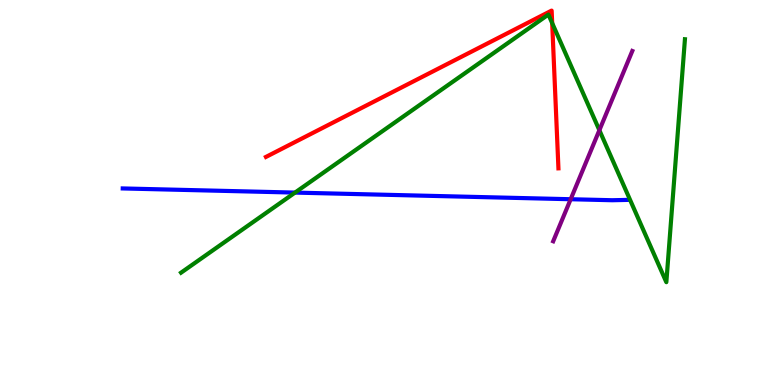[{'lines': ['blue', 'red'], 'intersections': []}, {'lines': ['green', 'red'], 'intersections': [{'x': 7.13, 'y': 9.4}]}, {'lines': ['purple', 'red'], 'intersections': []}, {'lines': ['blue', 'green'], 'intersections': [{'x': 3.81, 'y': 5.0}]}, {'lines': ['blue', 'purple'], 'intersections': [{'x': 7.36, 'y': 4.83}]}, {'lines': ['green', 'purple'], 'intersections': [{'x': 7.73, 'y': 6.62}]}]